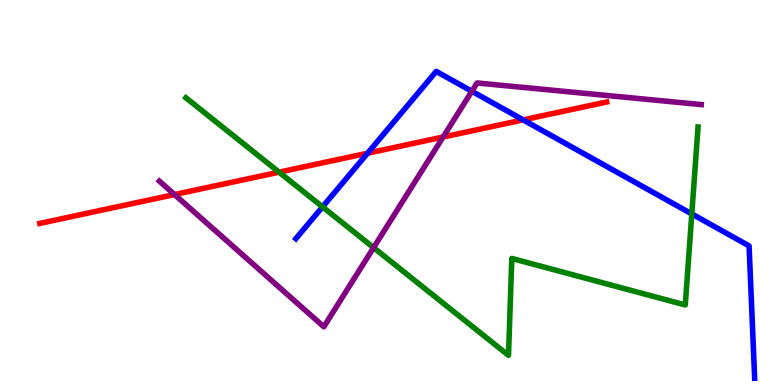[{'lines': ['blue', 'red'], 'intersections': [{'x': 4.74, 'y': 6.02}, {'x': 6.75, 'y': 6.89}]}, {'lines': ['green', 'red'], 'intersections': [{'x': 3.6, 'y': 5.53}]}, {'lines': ['purple', 'red'], 'intersections': [{'x': 2.25, 'y': 4.95}, {'x': 5.72, 'y': 6.44}]}, {'lines': ['blue', 'green'], 'intersections': [{'x': 4.16, 'y': 4.63}, {'x': 8.93, 'y': 4.44}]}, {'lines': ['blue', 'purple'], 'intersections': [{'x': 6.09, 'y': 7.63}]}, {'lines': ['green', 'purple'], 'intersections': [{'x': 4.82, 'y': 3.57}]}]